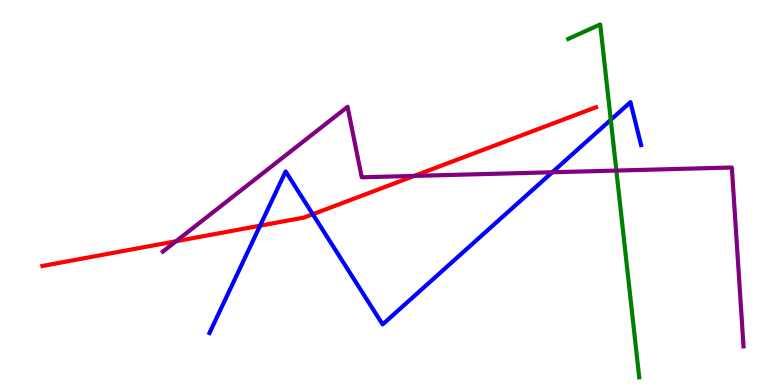[{'lines': ['blue', 'red'], 'intersections': [{'x': 3.36, 'y': 4.14}, {'x': 4.04, 'y': 4.44}]}, {'lines': ['green', 'red'], 'intersections': []}, {'lines': ['purple', 'red'], 'intersections': [{'x': 2.27, 'y': 3.73}, {'x': 5.35, 'y': 5.43}]}, {'lines': ['blue', 'green'], 'intersections': [{'x': 7.88, 'y': 6.89}]}, {'lines': ['blue', 'purple'], 'intersections': [{'x': 7.13, 'y': 5.53}]}, {'lines': ['green', 'purple'], 'intersections': [{'x': 7.95, 'y': 5.57}]}]